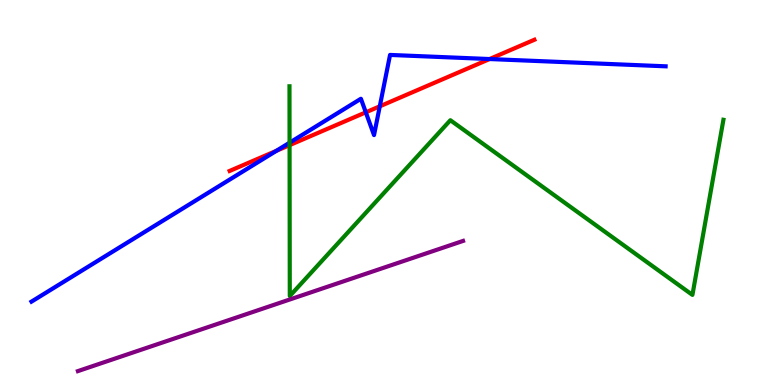[{'lines': ['blue', 'red'], 'intersections': [{'x': 3.57, 'y': 6.08}, {'x': 4.72, 'y': 7.08}, {'x': 4.9, 'y': 7.24}, {'x': 6.32, 'y': 8.47}]}, {'lines': ['green', 'red'], 'intersections': [{'x': 3.74, 'y': 6.23}]}, {'lines': ['purple', 'red'], 'intersections': []}, {'lines': ['blue', 'green'], 'intersections': [{'x': 3.74, 'y': 6.29}]}, {'lines': ['blue', 'purple'], 'intersections': []}, {'lines': ['green', 'purple'], 'intersections': []}]